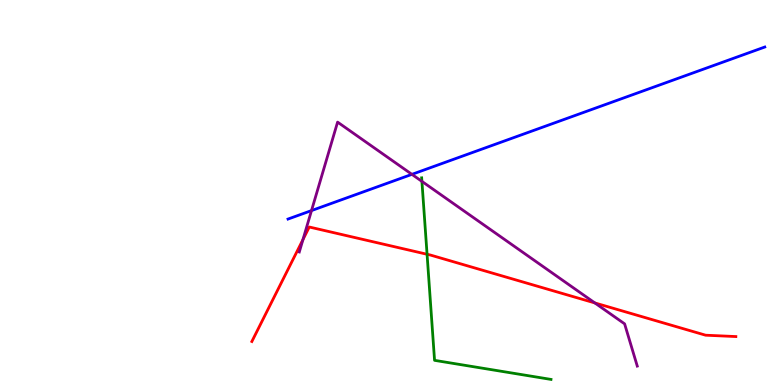[{'lines': ['blue', 'red'], 'intersections': []}, {'lines': ['green', 'red'], 'intersections': [{'x': 5.51, 'y': 3.4}]}, {'lines': ['purple', 'red'], 'intersections': [{'x': 3.91, 'y': 3.78}, {'x': 7.68, 'y': 2.13}]}, {'lines': ['blue', 'green'], 'intersections': []}, {'lines': ['blue', 'purple'], 'intersections': [{'x': 4.02, 'y': 4.53}, {'x': 5.32, 'y': 5.47}]}, {'lines': ['green', 'purple'], 'intersections': [{'x': 5.44, 'y': 5.29}]}]